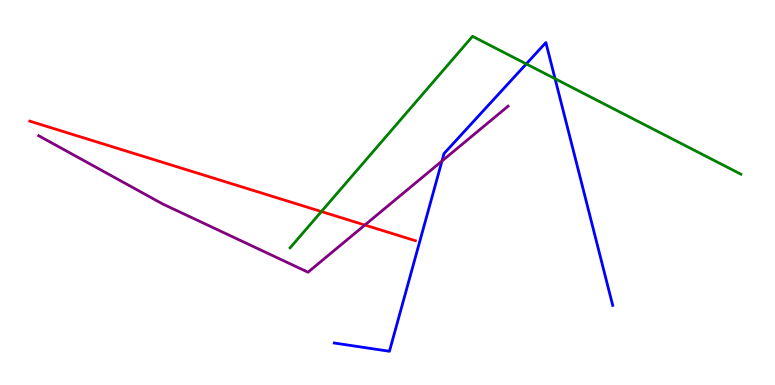[{'lines': ['blue', 'red'], 'intersections': []}, {'lines': ['green', 'red'], 'intersections': [{'x': 4.15, 'y': 4.51}]}, {'lines': ['purple', 'red'], 'intersections': [{'x': 4.71, 'y': 4.15}]}, {'lines': ['blue', 'green'], 'intersections': [{'x': 6.79, 'y': 8.34}, {'x': 7.16, 'y': 7.96}]}, {'lines': ['blue', 'purple'], 'intersections': [{'x': 5.7, 'y': 5.82}]}, {'lines': ['green', 'purple'], 'intersections': []}]